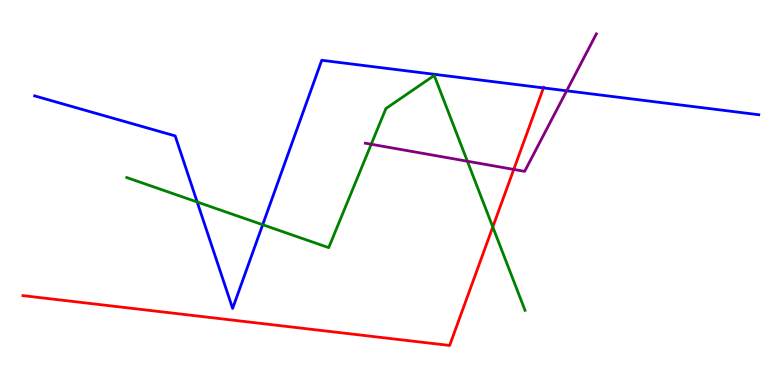[{'lines': ['blue', 'red'], 'intersections': [{'x': 7.01, 'y': 7.72}]}, {'lines': ['green', 'red'], 'intersections': [{'x': 6.36, 'y': 4.1}]}, {'lines': ['purple', 'red'], 'intersections': [{'x': 6.63, 'y': 5.6}]}, {'lines': ['blue', 'green'], 'intersections': [{'x': 2.54, 'y': 4.75}, {'x': 3.39, 'y': 4.16}]}, {'lines': ['blue', 'purple'], 'intersections': [{'x': 7.31, 'y': 7.64}]}, {'lines': ['green', 'purple'], 'intersections': [{'x': 4.79, 'y': 6.25}, {'x': 6.03, 'y': 5.81}]}]